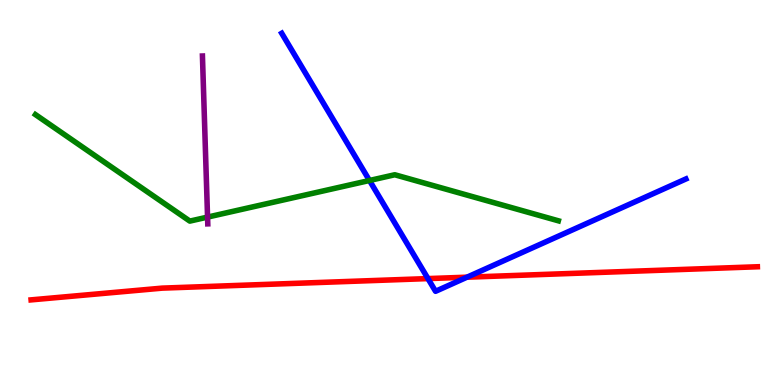[{'lines': ['blue', 'red'], 'intersections': [{'x': 5.52, 'y': 2.76}, {'x': 6.03, 'y': 2.8}]}, {'lines': ['green', 'red'], 'intersections': []}, {'lines': ['purple', 'red'], 'intersections': []}, {'lines': ['blue', 'green'], 'intersections': [{'x': 4.77, 'y': 5.31}]}, {'lines': ['blue', 'purple'], 'intersections': []}, {'lines': ['green', 'purple'], 'intersections': [{'x': 2.68, 'y': 4.36}]}]